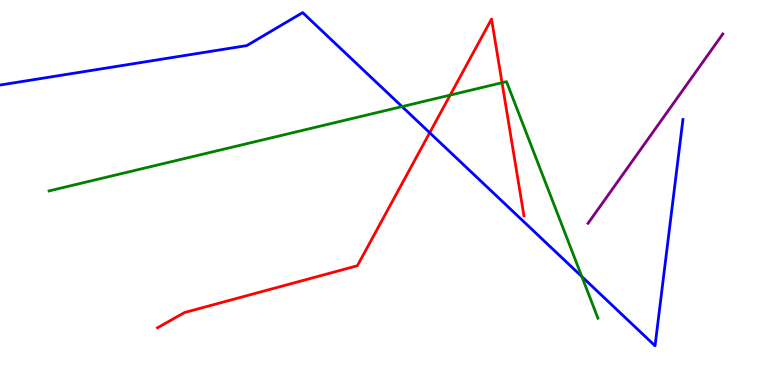[{'lines': ['blue', 'red'], 'intersections': [{'x': 5.54, 'y': 6.55}]}, {'lines': ['green', 'red'], 'intersections': [{'x': 5.81, 'y': 7.53}, {'x': 6.48, 'y': 7.85}]}, {'lines': ['purple', 'red'], 'intersections': []}, {'lines': ['blue', 'green'], 'intersections': [{'x': 5.19, 'y': 7.23}, {'x': 7.51, 'y': 2.82}]}, {'lines': ['blue', 'purple'], 'intersections': []}, {'lines': ['green', 'purple'], 'intersections': []}]